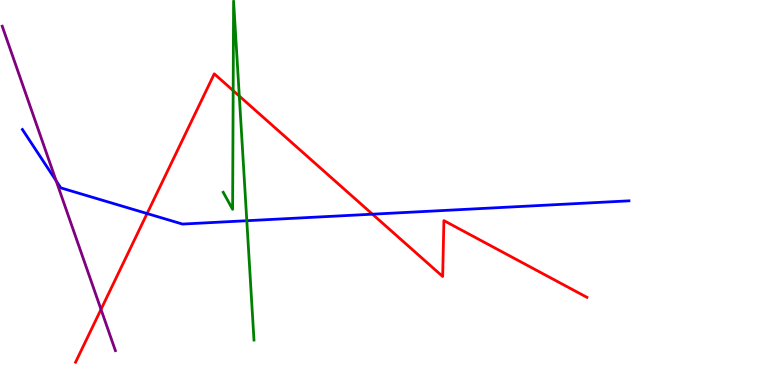[{'lines': ['blue', 'red'], 'intersections': [{'x': 1.9, 'y': 4.45}, {'x': 4.81, 'y': 4.44}]}, {'lines': ['green', 'red'], 'intersections': [{'x': 3.01, 'y': 7.65}, {'x': 3.09, 'y': 7.51}]}, {'lines': ['purple', 'red'], 'intersections': [{'x': 1.3, 'y': 1.96}]}, {'lines': ['blue', 'green'], 'intersections': [{'x': 3.18, 'y': 4.27}]}, {'lines': ['blue', 'purple'], 'intersections': [{'x': 0.724, 'y': 5.3}]}, {'lines': ['green', 'purple'], 'intersections': []}]